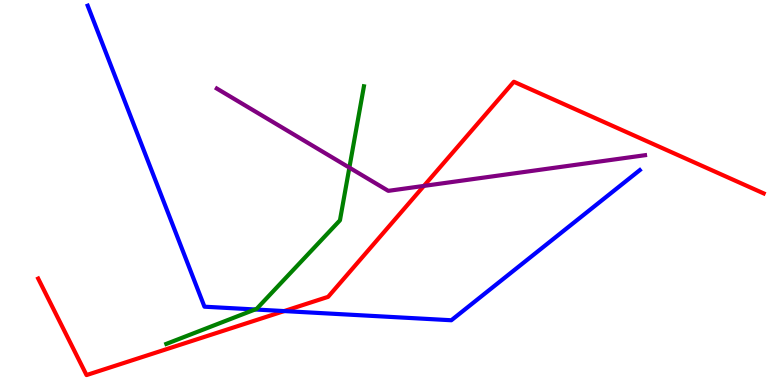[{'lines': ['blue', 'red'], 'intersections': [{'x': 3.67, 'y': 1.92}]}, {'lines': ['green', 'red'], 'intersections': []}, {'lines': ['purple', 'red'], 'intersections': [{'x': 5.47, 'y': 5.17}]}, {'lines': ['blue', 'green'], 'intersections': [{'x': 3.29, 'y': 1.96}]}, {'lines': ['blue', 'purple'], 'intersections': []}, {'lines': ['green', 'purple'], 'intersections': [{'x': 4.51, 'y': 5.65}]}]